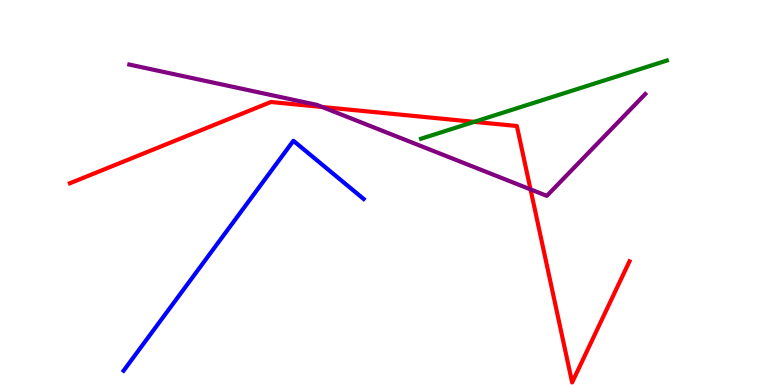[{'lines': ['blue', 'red'], 'intersections': []}, {'lines': ['green', 'red'], 'intersections': [{'x': 6.12, 'y': 6.84}]}, {'lines': ['purple', 'red'], 'intersections': [{'x': 4.16, 'y': 7.22}, {'x': 6.85, 'y': 5.08}]}, {'lines': ['blue', 'green'], 'intersections': []}, {'lines': ['blue', 'purple'], 'intersections': []}, {'lines': ['green', 'purple'], 'intersections': []}]